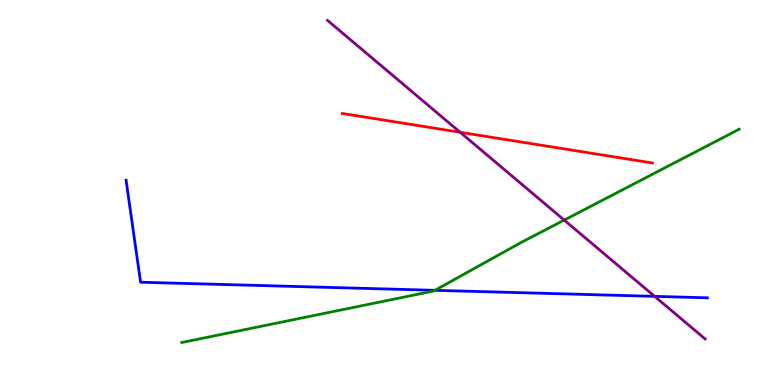[{'lines': ['blue', 'red'], 'intersections': []}, {'lines': ['green', 'red'], 'intersections': []}, {'lines': ['purple', 'red'], 'intersections': [{'x': 5.94, 'y': 6.56}]}, {'lines': ['blue', 'green'], 'intersections': [{'x': 5.61, 'y': 2.46}]}, {'lines': ['blue', 'purple'], 'intersections': [{'x': 8.45, 'y': 2.3}]}, {'lines': ['green', 'purple'], 'intersections': [{'x': 7.28, 'y': 4.28}]}]